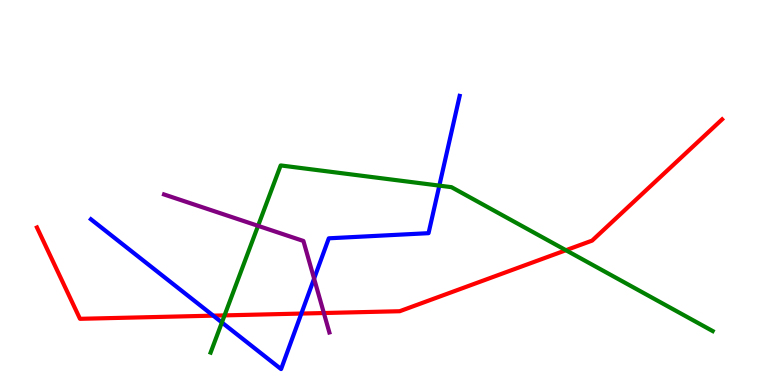[{'lines': ['blue', 'red'], 'intersections': [{'x': 2.75, 'y': 1.8}, {'x': 3.89, 'y': 1.86}]}, {'lines': ['green', 'red'], 'intersections': [{'x': 2.9, 'y': 1.81}, {'x': 7.3, 'y': 3.5}]}, {'lines': ['purple', 'red'], 'intersections': [{'x': 4.18, 'y': 1.87}]}, {'lines': ['blue', 'green'], 'intersections': [{'x': 2.86, 'y': 1.62}, {'x': 5.67, 'y': 5.18}]}, {'lines': ['blue', 'purple'], 'intersections': [{'x': 4.05, 'y': 2.76}]}, {'lines': ['green', 'purple'], 'intersections': [{'x': 3.33, 'y': 4.13}]}]